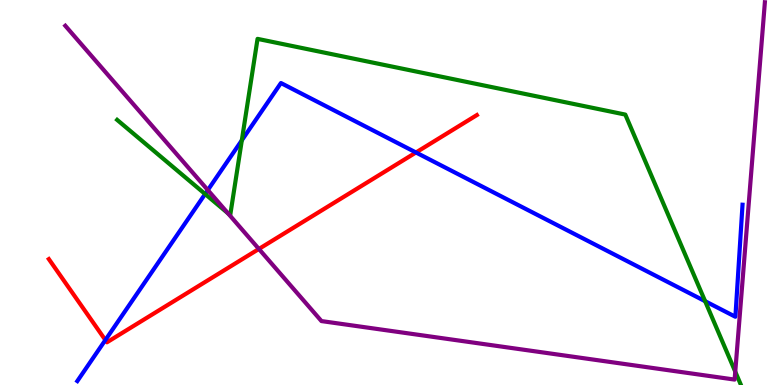[{'lines': ['blue', 'red'], 'intersections': [{'x': 1.36, 'y': 1.17}, {'x': 5.37, 'y': 6.04}]}, {'lines': ['green', 'red'], 'intersections': []}, {'lines': ['purple', 'red'], 'intersections': [{'x': 3.34, 'y': 3.53}]}, {'lines': ['blue', 'green'], 'intersections': [{'x': 2.65, 'y': 4.96}, {'x': 3.12, 'y': 6.36}, {'x': 9.1, 'y': 2.18}]}, {'lines': ['blue', 'purple'], 'intersections': [{'x': 2.68, 'y': 5.06}]}, {'lines': ['green', 'purple'], 'intersections': [{'x': 2.94, 'y': 4.46}, {'x': 9.49, 'y': 0.347}]}]